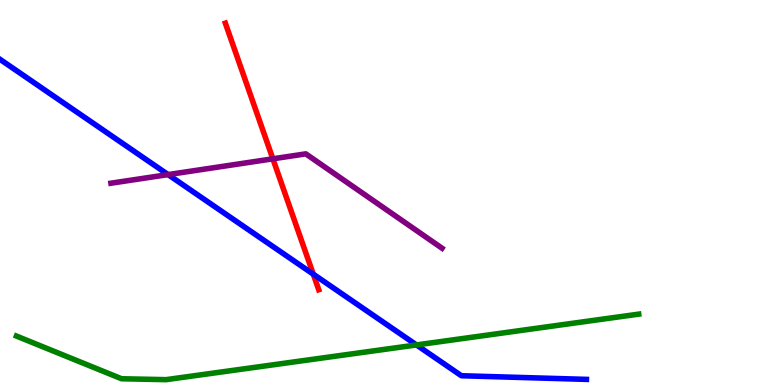[{'lines': ['blue', 'red'], 'intersections': [{'x': 4.04, 'y': 2.88}]}, {'lines': ['green', 'red'], 'intersections': []}, {'lines': ['purple', 'red'], 'intersections': [{'x': 3.52, 'y': 5.87}]}, {'lines': ['blue', 'green'], 'intersections': [{'x': 5.37, 'y': 1.04}]}, {'lines': ['blue', 'purple'], 'intersections': [{'x': 2.17, 'y': 5.46}]}, {'lines': ['green', 'purple'], 'intersections': []}]